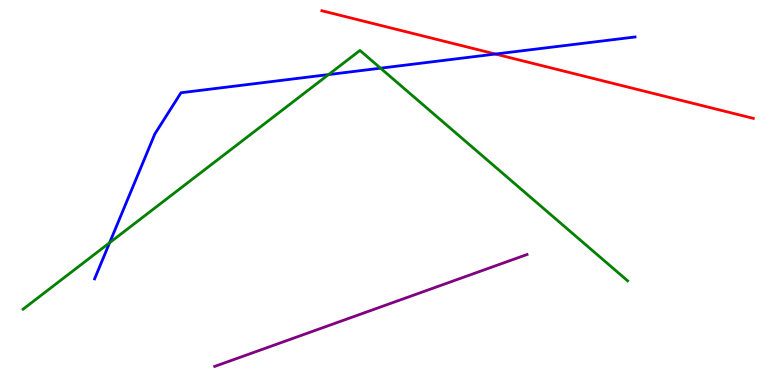[{'lines': ['blue', 'red'], 'intersections': [{'x': 6.39, 'y': 8.6}]}, {'lines': ['green', 'red'], 'intersections': []}, {'lines': ['purple', 'red'], 'intersections': []}, {'lines': ['blue', 'green'], 'intersections': [{'x': 1.41, 'y': 3.7}, {'x': 4.24, 'y': 8.06}, {'x': 4.91, 'y': 8.23}]}, {'lines': ['blue', 'purple'], 'intersections': []}, {'lines': ['green', 'purple'], 'intersections': []}]